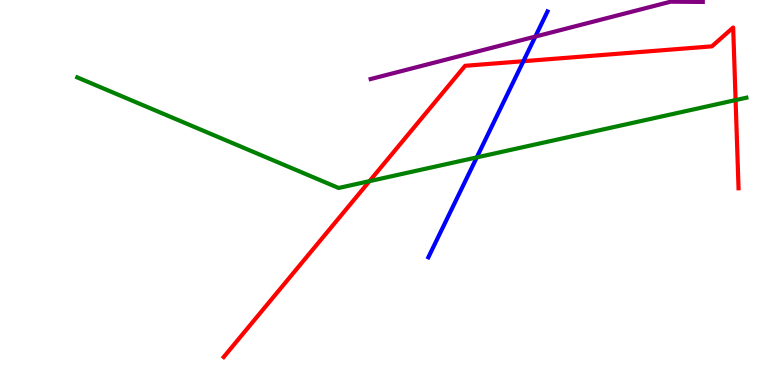[{'lines': ['blue', 'red'], 'intersections': [{'x': 6.75, 'y': 8.41}]}, {'lines': ['green', 'red'], 'intersections': [{'x': 4.77, 'y': 5.29}, {'x': 9.49, 'y': 7.4}]}, {'lines': ['purple', 'red'], 'intersections': []}, {'lines': ['blue', 'green'], 'intersections': [{'x': 6.15, 'y': 5.91}]}, {'lines': ['blue', 'purple'], 'intersections': [{'x': 6.91, 'y': 9.05}]}, {'lines': ['green', 'purple'], 'intersections': []}]